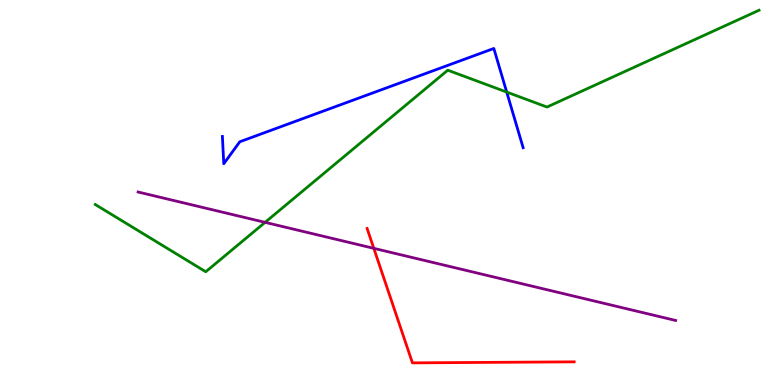[{'lines': ['blue', 'red'], 'intersections': []}, {'lines': ['green', 'red'], 'intersections': []}, {'lines': ['purple', 'red'], 'intersections': [{'x': 4.82, 'y': 3.55}]}, {'lines': ['blue', 'green'], 'intersections': [{'x': 6.54, 'y': 7.61}]}, {'lines': ['blue', 'purple'], 'intersections': []}, {'lines': ['green', 'purple'], 'intersections': [{'x': 3.42, 'y': 4.22}]}]